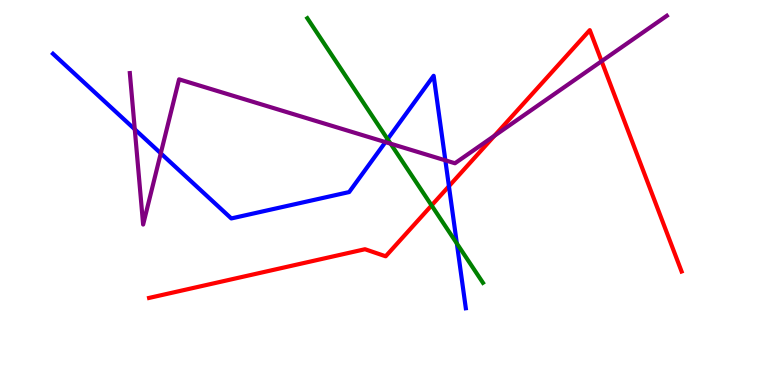[{'lines': ['blue', 'red'], 'intersections': [{'x': 5.79, 'y': 5.16}]}, {'lines': ['green', 'red'], 'intersections': [{'x': 5.57, 'y': 4.66}]}, {'lines': ['purple', 'red'], 'intersections': [{'x': 6.38, 'y': 6.47}, {'x': 7.76, 'y': 8.41}]}, {'lines': ['blue', 'green'], 'intersections': [{'x': 5.0, 'y': 6.39}, {'x': 5.89, 'y': 3.68}]}, {'lines': ['blue', 'purple'], 'intersections': [{'x': 1.74, 'y': 6.64}, {'x': 2.07, 'y': 6.02}, {'x': 4.97, 'y': 6.31}, {'x': 5.75, 'y': 5.84}]}, {'lines': ['green', 'purple'], 'intersections': [{'x': 5.04, 'y': 6.27}]}]